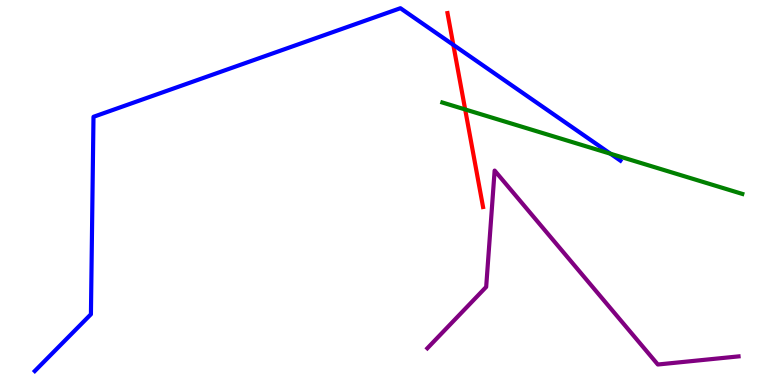[{'lines': ['blue', 'red'], 'intersections': [{'x': 5.85, 'y': 8.83}]}, {'lines': ['green', 'red'], 'intersections': [{'x': 6.0, 'y': 7.16}]}, {'lines': ['purple', 'red'], 'intersections': []}, {'lines': ['blue', 'green'], 'intersections': [{'x': 7.88, 'y': 6.01}]}, {'lines': ['blue', 'purple'], 'intersections': []}, {'lines': ['green', 'purple'], 'intersections': []}]